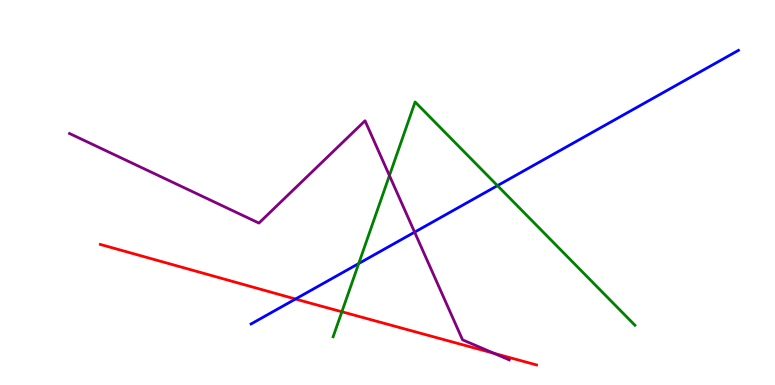[{'lines': ['blue', 'red'], 'intersections': [{'x': 3.81, 'y': 2.23}]}, {'lines': ['green', 'red'], 'intersections': [{'x': 4.41, 'y': 1.9}]}, {'lines': ['purple', 'red'], 'intersections': [{'x': 6.37, 'y': 0.823}]}, {'lines': ['blue', 'green'], 'intersections': [{'x': 4.63, 'y': 3.15}, {'x': 6.42, 'y': 5.18}]}, {'lines': ['blue', 'purple'], 'intersections': [{'x': 5.35, 'y': 3.97}]}, {'lines': ['green', 'purple'], 'intersections': [{'x': 5.02, 'y': 5.44}]}]